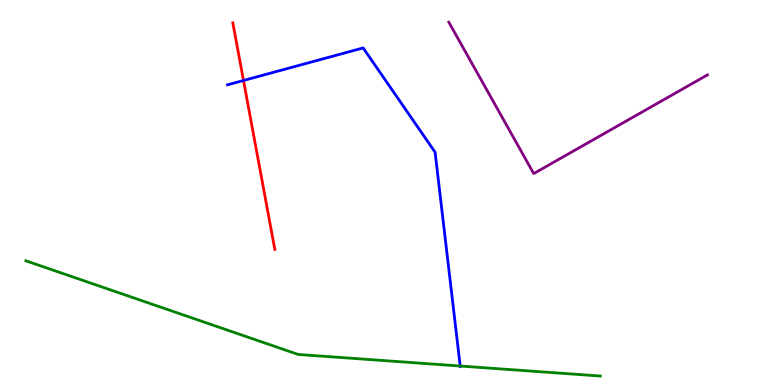[{'lines': ['blue', 'red'], 'intersections': [{'x': 3.14, 'y': 7.91}]}, {'lines': ['green', 'red'], 'intersections': []}, {'lines': ['purple', 'red'], 'intersections': []}, {'lines': ['blue', 'green'], 'intersections': [{'x': 5.94, 'y': 0.493}]}, {'lines': ['blue', 'purple'], 'intersections': []}, {'lines': ['green', 'purple'], 'intersections': []}]